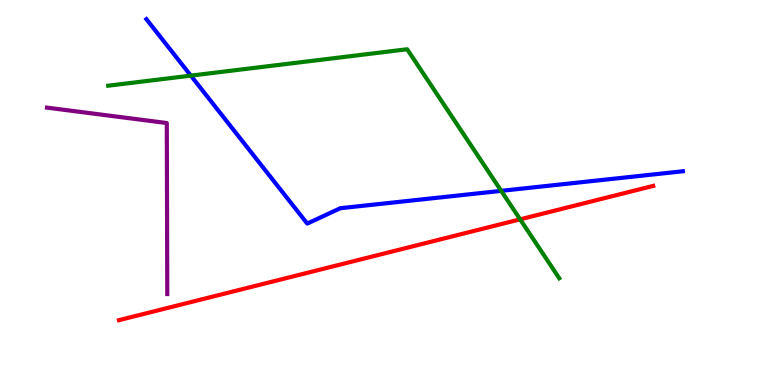[{'lines': ['blue', 'red'], 'intersections': []}, {'lines': ['green', 'red'], 'intersections': [{'x': 6.71, 'y': 4.3}]}, {'lines': ['purple', 'red'], 'intersections': []}, {'lines': ['blue', 'green'], 'intersections': [{'x': 2.46, 'y': 8.04}, {'x': 6.47, 'y': 5.04}]}, {'lines': ['blue', 'purple'], 'intersections': []}, {'lines': ['green', 'purple'], 'intersections': []}]